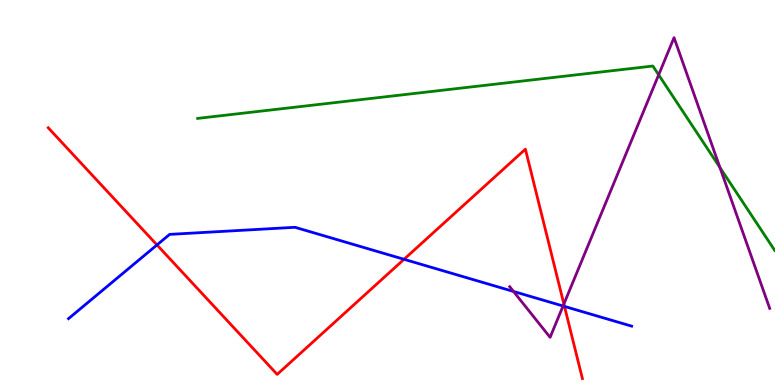[{'lines': ['blue', 'red'], 'intersections': [{'x': 2.03, 'y': 3.64}, {'x': 5.21, 'y': 3.26}, {'x': 7.28, 'y': 2.04}]}, {'lines': ['green', 'red'], 'intersections': []}, {'lines': ['purple', 'red'], 'intersections': [{'x': 7.28, 'y': 2.1}]}, {'lines': ['blue', 'green'], 'intersections': []}, {'lines': ['blue', 'purple'], 'intersections': [{'x': 6.63, 'y': 2.43}, {'x': 7.27, 'y': 2.05}]}, {'lines': ['green', 'purple'], 'intersections': [{'x': 8.5, 'y': 8.06}, {'x': 9.29, 'y': 5.65}]}]